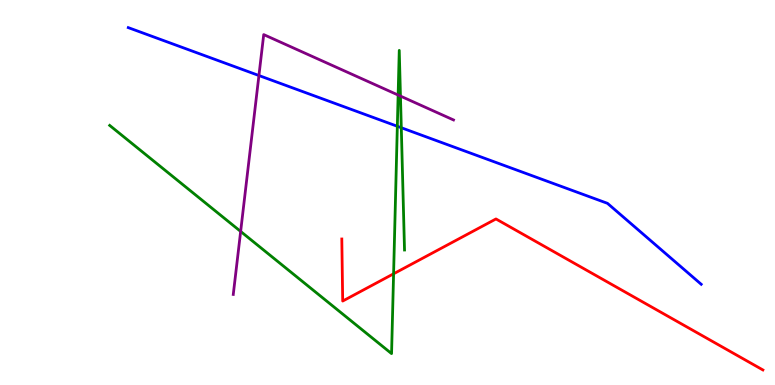[{'lines': ['blue', 'red'], 'intersections': []}, {'lines': ['green', 'red'], 'intersections': [{'x': 5.08, 'y': 2.89}]}, {'lines': ['purple', 'red'], 'intersections': []}, {'lines': ['blue', 'green'], 'intersections': [{'x': 5.13, 'y': 6.72}, {'x': 5.18, 'y': 6.68}]}, {'lines': ['blue', 'purple'], 'intersections': [{'x': 3.34, 'y': 8.04}]}, {'lines': ['green', 'purple'], 'intersections': [{'x': 3.11, 'y': 3.99}, {'x': 5.14, 'y': 7.53}, {'x': 5.17, 'y': 7.5}]}]